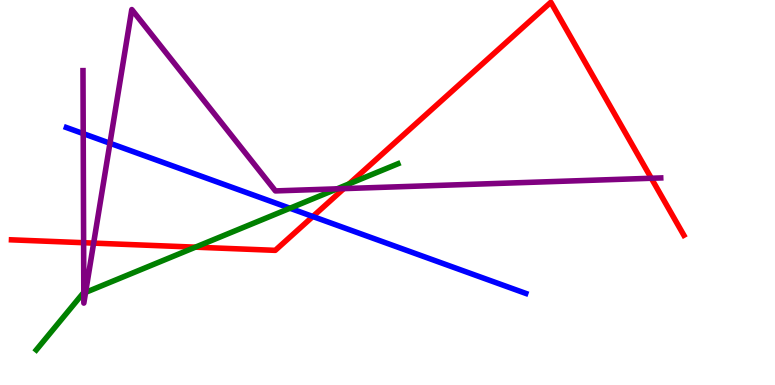[{'lines': ['blue', 'red'], 'intersections': [{'x': 4.04, 'y': 4.38}]}, {'lines': ['green', 'red'], 'intersections': [{'x': 2.52, 'y': 3.58}, {'x': 4.5, 'y': 5.22}]}, {'lines': ['purple', 'red'], 'intersections': [{'x': 1.08, 'y': 3.7}, {'x': 1.21, 'y': 3.69}, {'x': 4.44, 'y': 5.1}, {'x': 8.4, 'y': 5.37}]}, {'lines': ['blue', 'green'], 'intersections': [{'x': 3.74, 'y': 4.59}]}, {'lines': ['blue', 'purple'], 'intersections': [{'x': 1.07, 'y': 6.53}, {'x': 1.42, 'y': 6.28}]}, {'lines': ['green', 'purple'], 'intersections': [{'x': 1.08, 'y': 2.39}, {'x': 1.1, 'y': 2.41}, {'x': 4.35, 'y': 5.1}]}]